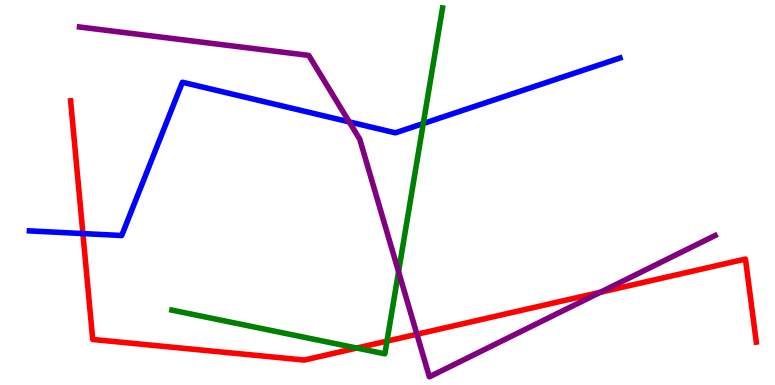[{'lines': ['blue', 'red'], 'intersections': [{'x': 1.07, 'y': 3.93}]}, {'lines': ['green', 'red'], 'intersections': [{'x': 4.6, 'y': 0.96}, {'x': 4.99, 'y': 1.14}]}, {'lines': ['purple', 'red'], 'intersections': [{'x': 5.38, 'y': 1.32}, {'x': 7.75, 'y': 2.41}]}, {'lines': ['blue', 'green'], 'intersections': [{'x': 5.46, 'y': 6.79}]}, {'lines': ['blue', 'purple'], 'intersections': [{'x': 4.51, 'y': 6.83}]}, {'lines': ['green', 'purple'], 'intersections': [{'x': 5.14, 'y': 2.94}]}]